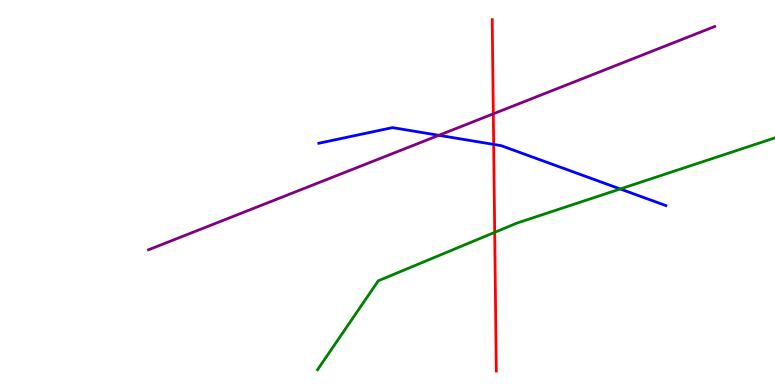[{'lines': ['blue', 'red'], 'intersections': [{'x': 6.37, 'y': 6.25}]}, {'lines': ['green', 'red'], 'intersections': [{'x': 6.38, 'y': 3.97}]}, {'lines': ['purple', 'red'], 'intersections': [{'x': 6.37, 'y': 7.04}]}, {'lines': ['blue', 'green'], 'intersections': [{'x': 8.0, 'y': 5.09}]}, {'lines': ['blue', 'purple'], 'intersections': [{'x': 5.66, 'y': 6.49}]}, {'lines': ['green', 'purple'], 'intersections': []}]